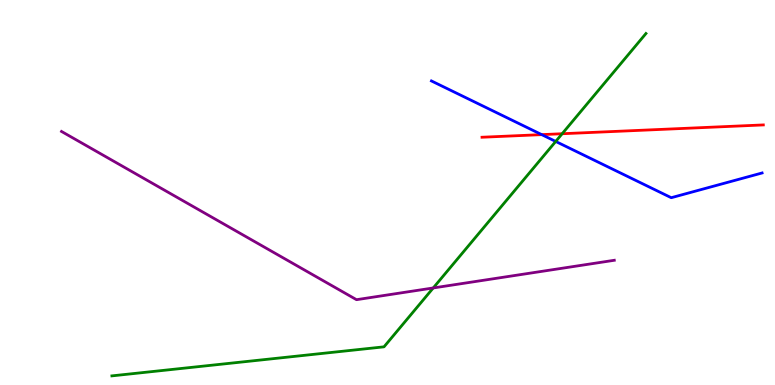[{'lines': ['blue', 'red'], 'intersections': [{'x': 6.99, 'y': 6.5}]}, {'lines': ['green', 'red'], 'intersections': [{'x': 7.25, 'y': 6.53}]}, {'lines': ['purple', 'red'], 'intersections': []}, {'lines': ['blue', 'green'], 'intersections': [{'x': 7.17, 'y': 6.33}]}, {'lines': ['blue', 'purple'], 'intersections': []}, {'lines': ['green', 'purple'], 'intersections': [{'x': 5.59, 'y': 2.52}]}]